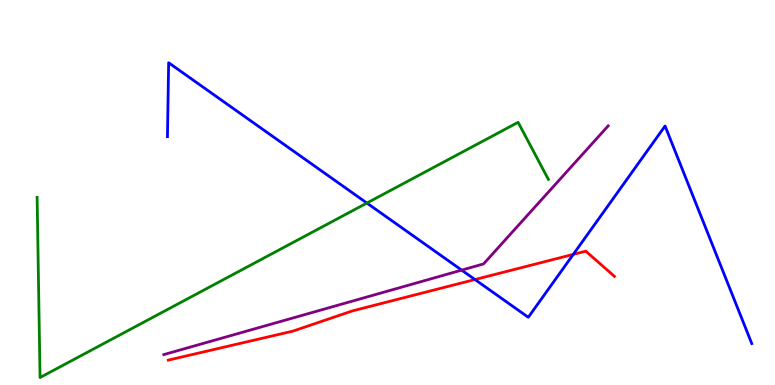[{'lines': ['blue', 'red'], 'intersections': [{'x': 6.13, 'y': 2.74}, {'x': 7.4, 'y': 3.39}]}, {'lines': ['green', 'red'], 'intersections': []}, {'lines': ['purple', 'red'], 'intersections': []}, {'lines': ['blue', 'green'], 'intersections': [{'x': 4.73, 'y': 4.73}]}, {'lines': ['blue', 'purple'], 'intersections': [{'x': 5.96, 'y': 2.98}]}, {'lines': ['green', 'purple'], 'intersections': []}]